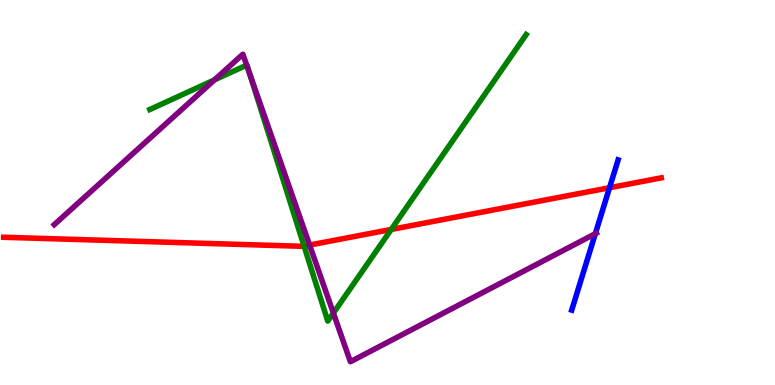[{'lines': ['blue', 'red'], 'intersections': [{'x': 7.86, 'y': 5.12}]}, {'lines': ['green', 'red'], 'intersections': [{'x': 3.92, 'y': 3.61}, {'x': 5.05, 'y': 4.04}]}, {'lines': ['purple', 'red'], 'intersections': [{'x': 3.99, 'y': 3.64}]}, {'lines': ['blue', 'green'], 'intersections': []}, {'lines': ['blue', 'purple'], 'intersections': [{'x': 7.68, 'y': 3.93}]}, {'lines': ['green', 'purple'], 'intersections': [{'x': 2.77, 'y': 7.92}, {'x': 3.18, 'y': 8.31}, {'x': 3.22, 'y': 8.12}, {'x': 4.3, 'y': 1.87}]}]